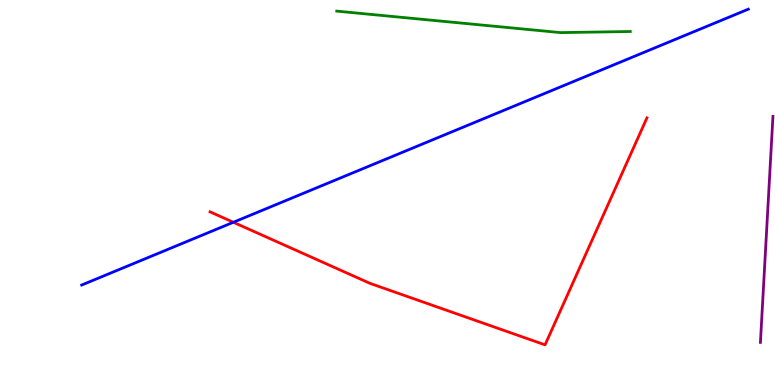[{'lines': ['blue', 'red'], 'intersections': [{'x': 3.01, 'y': 4.23}]}, {'lines': ['green', 'red'], 'intersections': []}, {'lines': ['purple', 'red'], 'intersections': []}, {'lines': ['blue', 'green'], 'intersections': []}, {'lines': ['blue', 'purple'], 'intersections': []}, {'lines': ['green', 'purple'], 'intersections': []}]